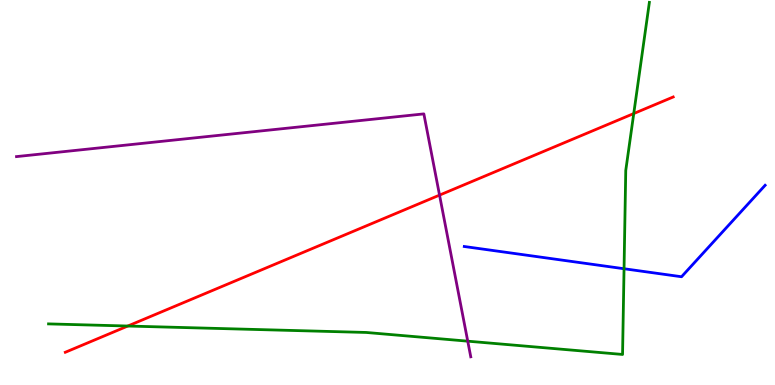[{'lines': ['blue', 'red'], 'intersections': []}, {'lines': ['green', 'red'], 'intersections': [{'x': 1.65, 'y': 1.53}, {'x': 8.18, 'y': 7.05}]}, {'lines': ['purple', 'red'], 'intersections': [{'x': 5.67, 'y': 4.93}]}, {'lines': ['blue', 'green'], 'intersections': [{'x': 8.05, 'y': 3.02}]}, {'lines': ['blue', 'purple'], 'intersections': []}, {'lines': ['green', 'purple'], 'intersections': [{'x': 6.04, 'y': 1.14}]}]